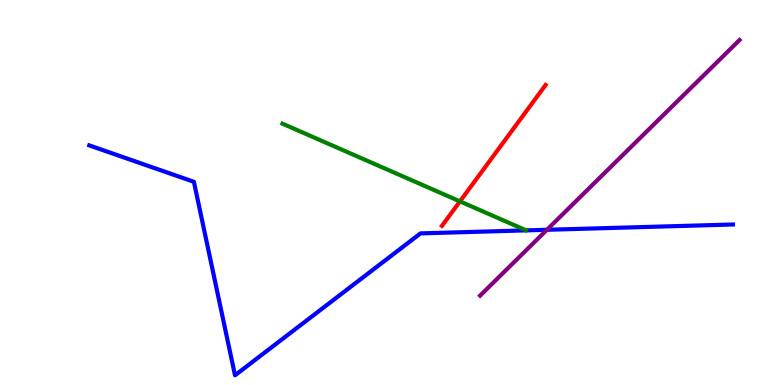[{'lines': ['blue', 'red'], 'intersections': []}, {'lines': ['green', 'red'], 'intersections': [{'x': 5.93, 'y': 4.77}]}, {'lines': ['purple', 'red'], 'intersections': []}, {'lines': ['blue', 'green'], 'intersections': []}, {'lines': ['blue', 'purple'], 'intersections': [{'x': 7.06, 'y': 4.03}]}, {'lines': ['green', 'purple'], 'intersections': []}]